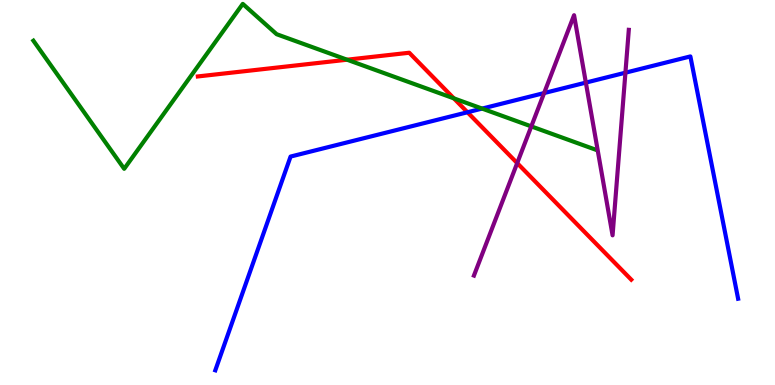[{'lines': ['blue', 'red'], 'intersections': [{'x': 6.03, 'y': 7.08}]}, {'lines': ['green', 'red'], 'intersections': [{'x': 4.48, 'y': 8.45}, {'x': 5.86, 'y': 7.45}]}, {'lines': ['purple', 'red'], 'intersections': [{'x': 6.67, 'y': 5.76}]}, {'lines': ['blue', 'green'], 'intersections': [{'x': 6.22, 'y': 7.18}]}, {'lines': ['blue', 'purple'], 'intersections': [{'x': 7.02, 'y': 7.58}, {'x': 7.56, 'y': 7.85}, {'x': 8.07, 'y': 8.11}]}, {'lines': ['green', 'purple'], 'intersections': [{'x': 6.86, 'y': 6.72}]}]